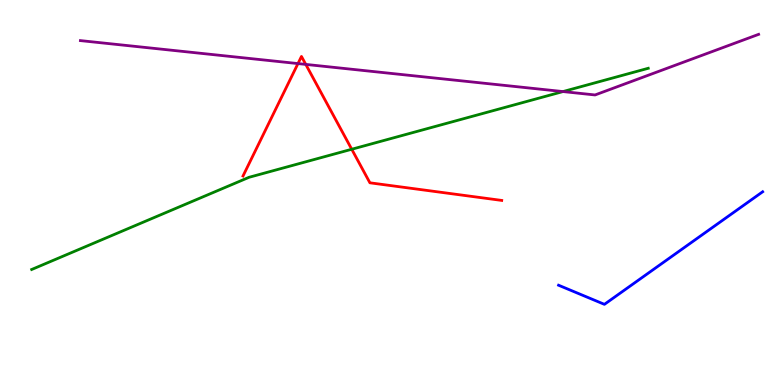[{'lines': ['blue', 'red'], 'intersections': []}, {'lines': ['green', 'red'], 'intersections': [{'x': 4.54, 'y': 6.12}]}, {'lines': ['purple', 'red'], 'intersections': [{'x': 3.84, 'y': 8.35}, {'x': 3.95, 'y': 8.33}]}, {'lines': ['blue', 'green'], 'intersections': []}, {'lines': ['blue', 'purple'], 'intersections': []}, {'lines': ['green', 'purple'], 'intersections': [{'x': 7.26, 'y': 7.62}]}]